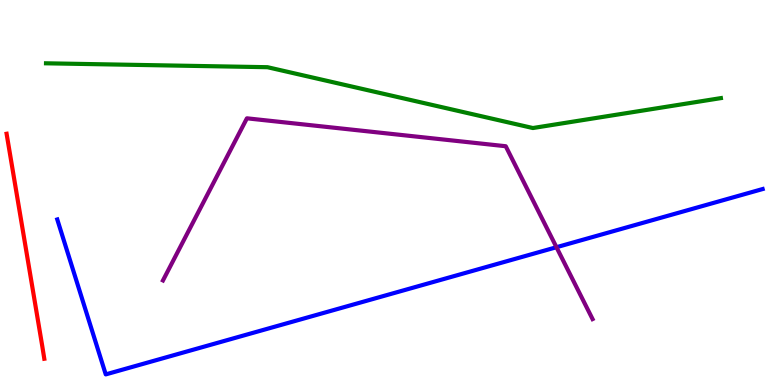[{'lines': ['blue', 'red'], 'intersections': []}, {'lines': ['green', 'red'], 'intersections': []}, {'lines': ['purple', 'red'], 'intersections': []}, {'lines': ['blue', 'green'], 'intersections': []}, {'lines': ['blue', 'purple'], 'intersections': [{'x': 7.18, 'y': 3.58}]}, {'lines': ['green', 'purple'], 'intersections': []}]